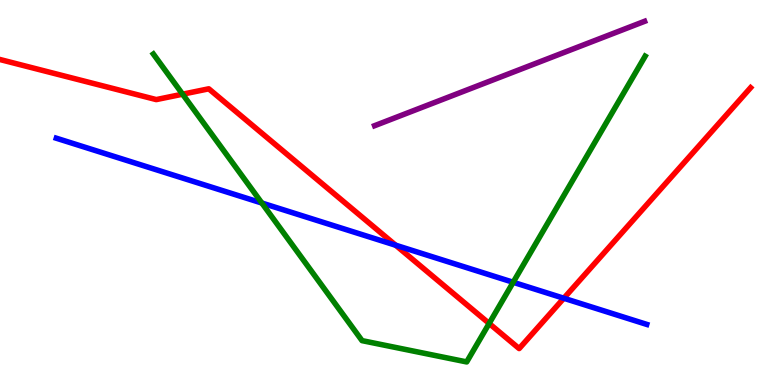[{'lines': ['blue', 'red'], 'intersections': [{'x': 5.11, 'y': 3.63}, {'x': 7.27, 'y': 2.25}]}, {'lines': ['green', 'red'], 'intersections': [{'x': 2.36, 'y': 7.55}, {'x': 6.31, 'y': 1.6}]}, {'lines': ['purple', 'red'], 'intersections': []}, {'lines': ['blue', 'green'], 'intersections': [{'x': 3.38, 'y': 4.73}, {'x': 6.62, 'y': 2.67}]}, {'lines': ['blue', 'purple'], 'intersections': []}, {'lines': ['green', 'purple'], 'intersections': []}]